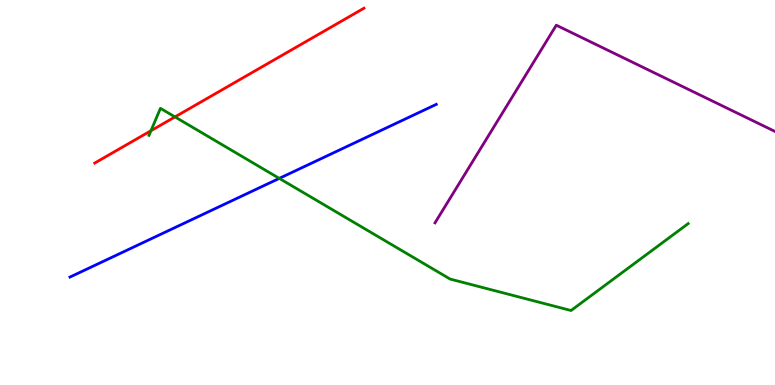[{'lines': ['blue', 'red'], 'intersections': []}, {'lines': ['green', 'red'], 'intersections': [{'x': 1.95, 'y': 6.6}, {'x': 2.26, 'y': 6.96}]}, {'lines': ['purple', 'red'], 'intersections': []}, {'lines': ['blue', 'green'], 'intersections': [{'x': 3.6, 'y': 5.37}]}, {'lines': ['blue', 'purple'], 'intersections': []}, {'lines': ['green', 'purple'], 'intersections': []}]